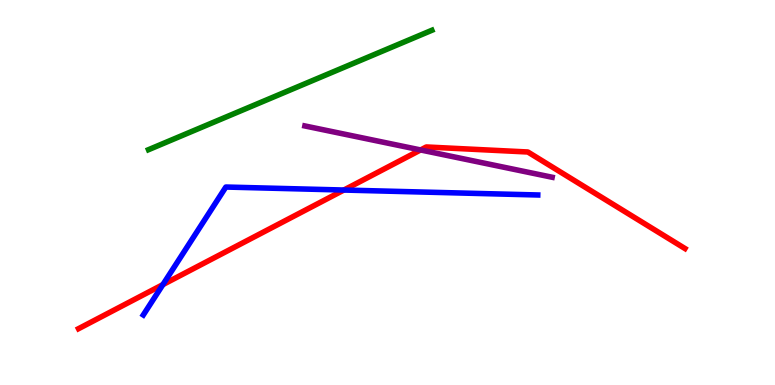[{'lines': ['blue', 'red'], 'intersections': [{'x': 2.1, 'y': 2.61}, {'x': 4.44, 'y': 5.06}]}, {'lines': ['green', 'red'], 'intersections': []}, {'lines': ['purple', 'red'], 'intersections': [{'x': 5.43, 'y': 6.11}]}, {'lines': ['blue', 'green'], 'intersections': []}, {'lines': ['blue', 'purple'], 'intersections': []}, {'lines': ['green', 'purple'], 'intersections': []}]